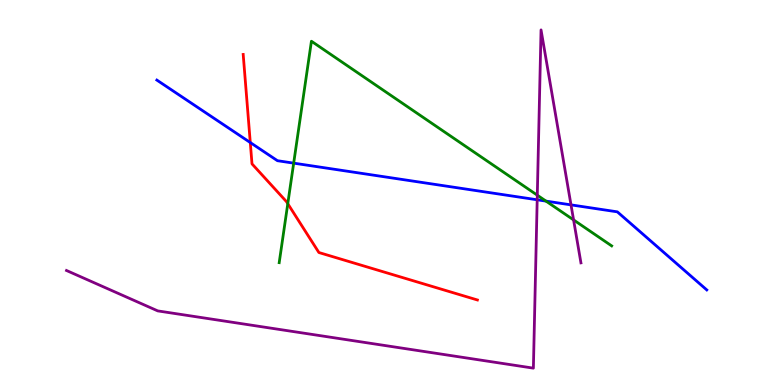[{'lines': ['blue', 'red'], 'intersections': [{'x': 3.23, 'y': 6.3}]}, {'lines': ['green', 'red'], 'intersections': [{'x': 3.71, 'y': 4.71}]}, {'lines': ['purple', 'red'], 'intersections': []}, {'lines': ['blue', 'green'], 'intersections': [{'x': 3.79, 'y': 5.76}, {'x': 7.04, 'y': 4.78}]}, {'lines': ['blue', 'purple'], 'intersections': [{'x': 6.93, 'y': 4.81}, {'x': 7.37, 'y': 4.68}]}, {'lines': ['green', 'purple'], 'intersections': [{'x': 6.93, 'y': 4.93}, {'x': 7.4, 'y': 4.29}]}]